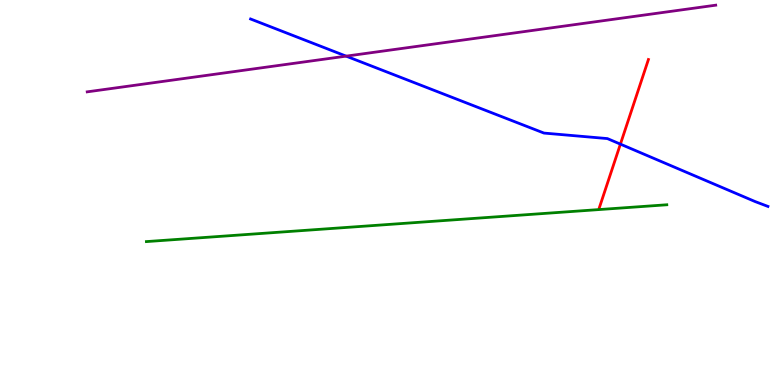[{'lines': ['blue', 'red'], 'intersections': [{'x': 8.01, 'y': 6.26}]}, {'lines': ['green', 'red'], 'intersections': []}, {'lines': ['purple', 'red'], 'intersections': []}, {'lines': ['blue', 'green'], 'intersections': []}, {'lines': ['blue', 'purple'], 'intersections': [{'x': 4.47, 'y': 8.54}]}, {'lines': ['green', 'purple'], 'intersections': []}]